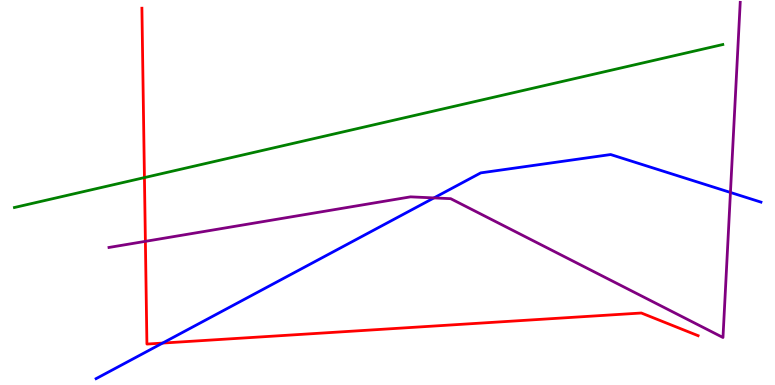[{'lines': ['blue', 'red'], 'intersections': [{'x': 2.1, 'y': 1.09}]}, {'lines': ['green', 'red'], 'intersections': [{'x': 1.86, 'y': 5.39}]}, {'lines': ['purple', 'red'], 'intersections': [{'x': 1.88, 'y': 3.73}]}, {'lines': ['blue', 'green'], 'intersections': []}, {'lines': ['blue', 'purple'], 'intersections': [{'x': 5.6, 'y': 4.86}, {'x': 9.43, 'y': 5.0}]}, {'lines': ['green', 'purple'], 'intersections': []}]